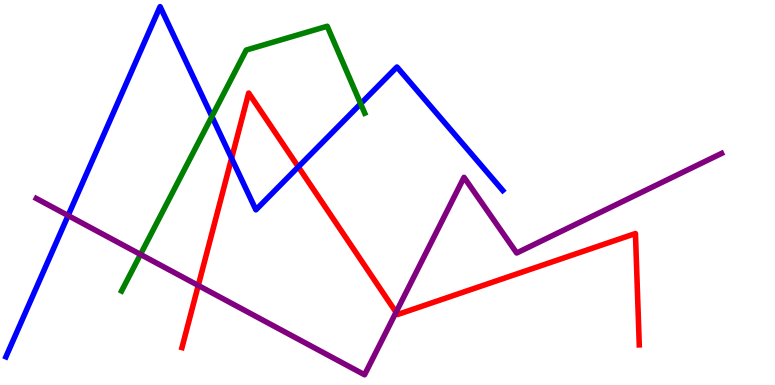[{'lines': ['blue', 'red'], 'intersections': [{'x': 2.99, 'y': 5.89}, {'x': 3.85, 'y': 5.67}]}, {'lines': ['green', 'red'], 'intersections': []}, {'lines': ['purple', 'red'], 'intersections': [{'x': 2.56, 'y': 2.59}, {'x': 5.11, 'y': 1.89}]}, {'lines': ['blue', 'green'], 'intersections': [{'x': 2.73, 'y': 6.97}, {'x': 4.65, 'y': 7.31}]}, {'lines': ['blue', 'purple'], 'intersections': [{'x': 0.879, 'y': 4.4}]}, {'lines': ['green', 'purple'], 'intersections': [{'x': 1.81, 'y': 3.39}]}]